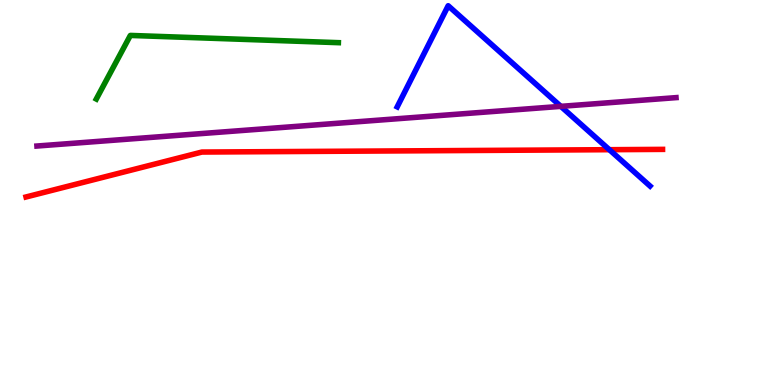[{'lines': ['blue', 'red'], 'intersections': [{'x': 7.86, 'y': 6.11}]}, {'lines': ['green', 'red'], 'intersections': []}, {'lines': ['purple', 'red'], 'intersections': []}, {'lines': ['blue', 'green'], 'intersections': []}, {'lines': ['blue', 'purple'], 'intersections': [{'x': 7.24, 'y': 7.24}]}, {'lines': ['green', 'purple'], 'intersections': []}]